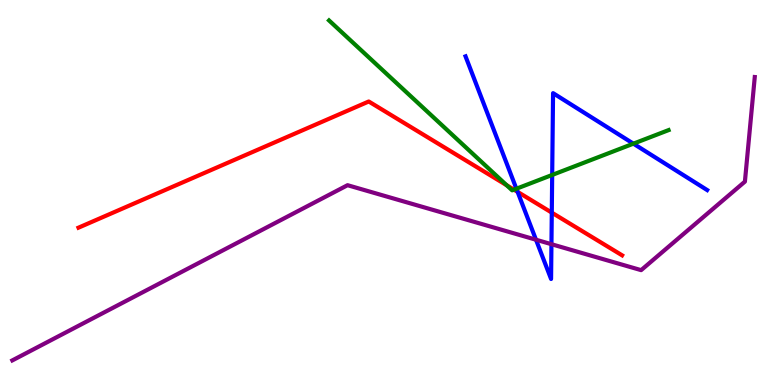[{'lines': ['blue', 'red'], 'intersections': [{'x': 6.68, 'y': 5.02}, {'x': 7.12, 'y': 4.48}]}, {'lines': ['green', 'red'], 'intersections': [{'x': 6.54, 'y': 5.19}, {'x': 6.63, 'y': 5.07}]}, {'lines': ['purple', 'red'], 'intersections': []}, {'lines': ['blue', 'green'], 'intersections': [{'x': 6.66, 'y': 5.1}, {'x': 7.13, 'y': 5.46}, {'x': 8.17, 'y': 6.27}]}, {'lines': ['blue', 'purple'], 'intersections': [{'x': 6.92, 'y': 3.77}, {'x': 7.12, 'y': 3.66}]}, {'lines': ['green', 'purple'], 'intersections': []}]